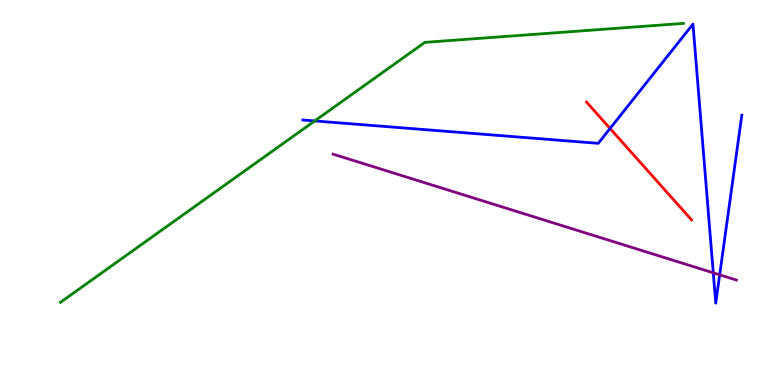[{'lines': ['blue', 'red'], 'intersections': [{'x': 7.87, 'y': 6.66}]}, {'lines': ['green', 'red'], 'intersections': []}, {'lines': ['purple', 'red'], 'intersections': []}, {'lines': ['blue', 'green'], 'intersections': [{'x': 4.06, 'y': 6.86}]}, {'lines': ['blue', 'purple'], 'intersections': [{'x': 9.2, 'y': 2.91}, {'x': 9.29, 'y': 2.86}]}, {'lines': ['green', 'purple'], 'intersections': []}]